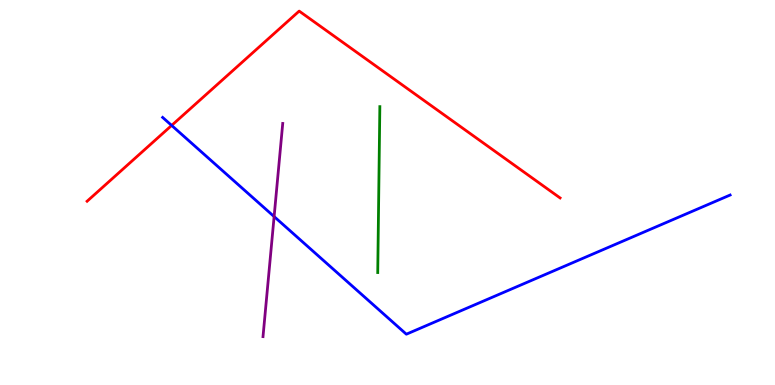[{'lines': ['blue', 'red'], 'intersections': [{'x': 2.21, 'y': 6.74}]}, {'lines': ['green', 'red'], 'intersections': []}, {'lines': ['purple', 'red'], 'intersections': []}, {'lines': ['blue', 'green'], 'intersections': []}, {'lines': ['blue', 'purple'], 'intersections': [{'x': 3.54, 'y': 4.37}]}, {'lines': ['green', 'purple'], 'intersections': []}]